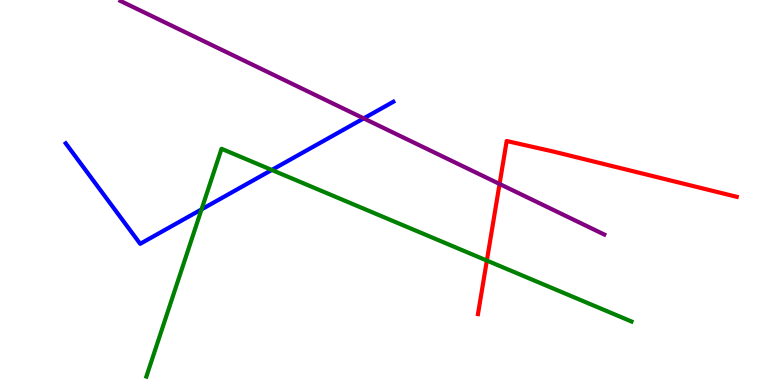[{'lines': ['blue', 'red'], 'intersections': []}, {'lines': ['green', 'red'], 'intersections': [{'x': 6.28, 'y': 3.23}]}, {'lines': ['purple', 'red'], 'intersections': [{'x': 6.45, 'y': 5.22}]}, {'lines': ['blue', 'green'], 'intersections': [{'x': 2.6, 'y': 4.56}, {'x': 3.51, 'y': 5.59}]}, {'lines': ['blue', 'purple'], 'intersections': [{'x': 4.69, 'y': 6.93}]}, {'lines': ['green', 'purple'], 'intersections': []}]